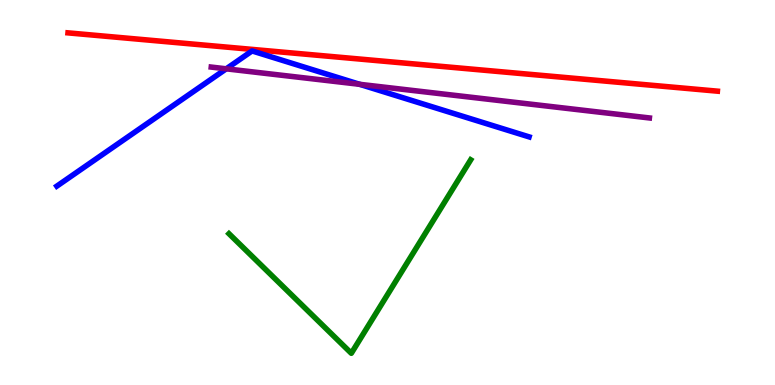[{'lines': ['blue', 'red'], 'intersections': []}, {'lines': ['green', 'red'], 'intersections': []}, {'lines': ['purple', 'red'], 'intersections': []}, {'lines': ['blue', 'green'], 'intersections': []}, {'lines': ['blue', 'purple'], 'intersections': [{'x': 2.92, 'y': 8.21}, {'x': 4.64, 'y': 7.81}]}, {'lines': ['green', 'purple'], 'intersections': []}]